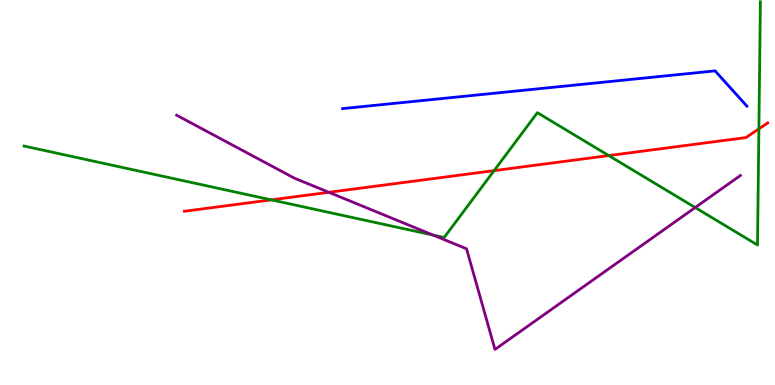[{'lines': ['blue', 'red'], 'intersections': []}, {'lines': ['green', 'red'], 'intersections': [{'x': 3.5, 'y': 4.81}, {'x': 6.38, 'y': 5.57}, {'x': 7.85, 'y': 5.96}, {'x': 9.79, 'y': 6.65}]}, {'lines': ['purple', 'red'], 'intersections': [{'x': 4.24, 'y': 5.01}]}, {'lines': ['blue', 'green'], 'intersections': []}, {'lines': ['blue', 'purple'], 'intersections': []}, {'lines': ['green', 'purple'], 'intersections': [{'x': 5.59, 'y': 3.89}, {'x': 8.97, 'y': 4.61}]}]